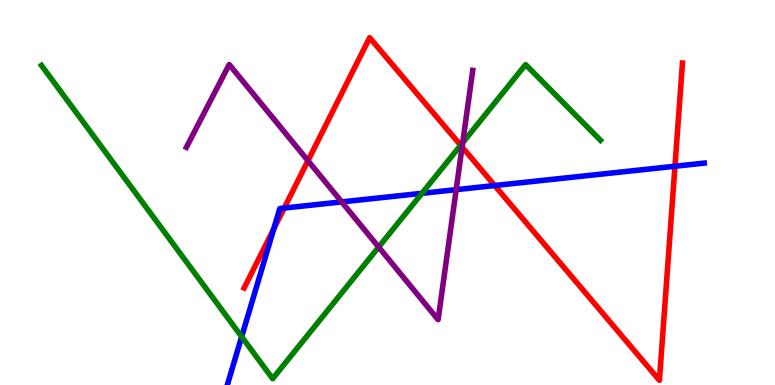[{'lines': ['blue', 'red'], 'intersections': [{'x': 3.53, 'y': 4.06}, {'x': 3.67, 'y': 4.6}, {'x': 6.38, 'y': 5.18}, {'x': 8.71, 'y': 5.68}]}, {'lines': ['green', 'red'], 'intersections': [{'x': 5.94, 'y': 6.23}]}, {'lines': ['purple', 'red'], 'intersections': [{'x': 3.97, 'y': 5.83}, {'x': 5.96, 'y': 6.18}]}, {'lines': ['blue', 'green'], 'intersections': [{'x': 3.12, 'y': 1.25}, {'x': 5.44, 'y': 4.98}]}, {'lines': ['blue', 'purple'], 'intersections': [{'x': 4.41, 'y': 4.76}, {'x': 5.89, 'y': 5.07}]}, {'lines': ['green', 'purple'], 'intersections': [{'x': 4.89, 'y': 3.58}, {'x': 5.97, 'y': 6.29}]}]